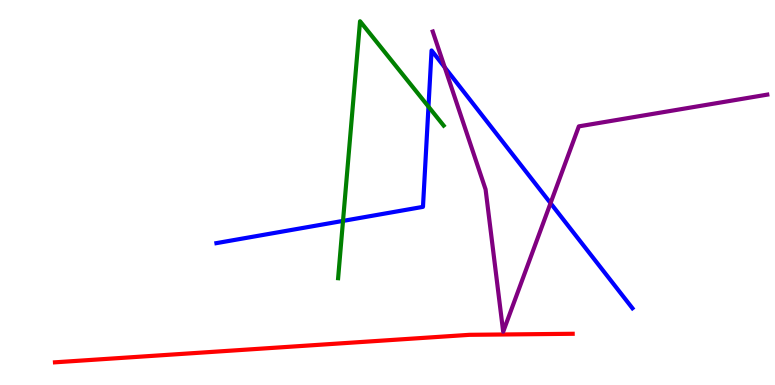[{'lines': ['blue', 'red'], 'intersections': []}, {'lines': ['green', 'red'], 'intersections': []}, {'lines': ['purple', 'red'], 'intersections': []}, {'lines': ['blue', 'green'], 'intersections': [{'x': 4.43, 'y': 4.26}, {'x': 5.53, 'y': 7.23}]}, {'lines': ['blue', 'purple'], 'intersections': [{'x': 5.74, 'y': 8.25}, {'x': 7.1, 'y': 4.72}]}, {'lines': ['green', 'purple'], 'intersections': []}]